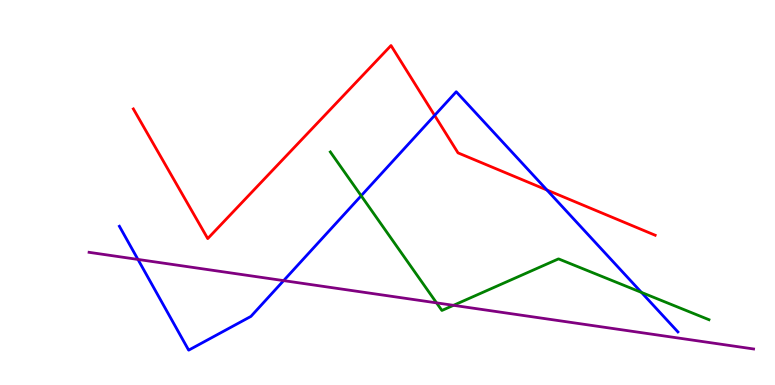[{'lines': ['blue', 'red'], 'intersections': [{'x': 5.61, 'y': 7.0}, {'x': 7.06, 'y': 5.06}]}, {'lines': ['green', 'red'], 'intersections': []}, {'lines': ['purple', 'red'], 'intersections': []}, {'lines': ['blue', 'green'], 'intersections': [{'x': 4.66, 'y': 4.92}, {'x': 8.28, 'y': 2.4}]}, {'lines': ['blue', 'purple'], 'intersections': [{'x': 1.78, 'y': 3.26}, {'x': 3.66, 'y': 2.71}]}, {'lines': ['green', 'purple'], 'intersections': [{'x': 5.63, 'y': 2.13}, {'x': 5.85, 'y': 2.07}]}]